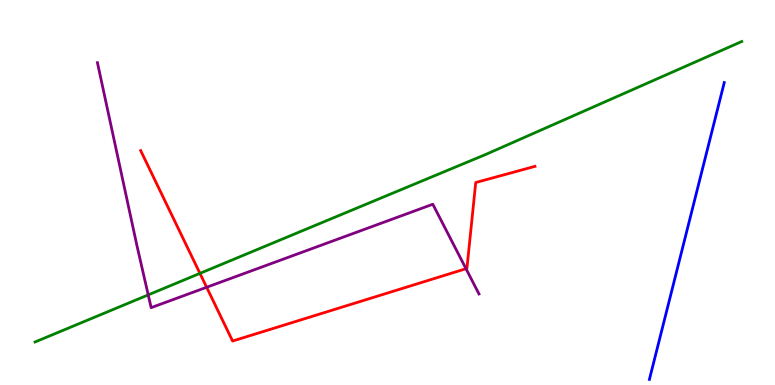[{'lines': ['blue', 'red'], 'intersections': []}, {'lines': ['green', 'red'], 'intersections': [{'x': 2.58, 'y': 2.9}]}, {'lines': ['purple', 'red'], 'intersections': [{'x': 2.67, 'y': 2.54}, {'x': 6.01, 'y': 3.02}]}, {'lines': ['blue', 'green'], 'intersections': []}, {'lines': ['blue', 'purple'], 'intersections': []}, {'lines': ['green', 'purple'], 'intersections': [{'x': 1.91, 'y': 2.34}]}]